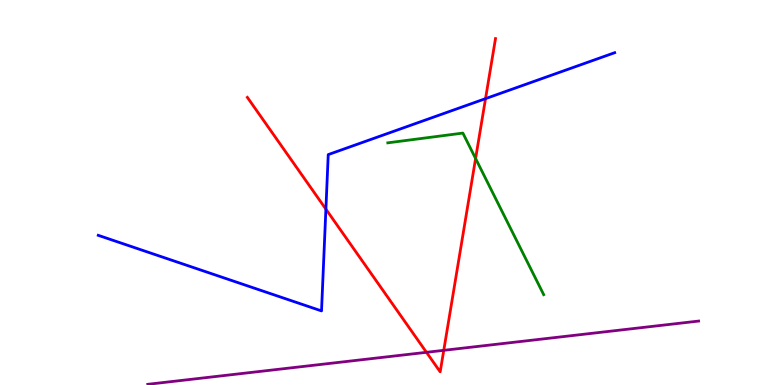[{'lines': ['blue', 'red'], 'intersections': [{'x': 4.21, 'y': 4.57}, {'x': 6.26, 'y': 7.44}]}, {'lines': ['green', 'red'], 'intersections': [{'x': 6.14, 'y': 5.88}]}, {'lines': ['purple', 'red'], 'intersections': [{'x': 5.5, 'y': 0.849}, {'x': 5.73, 'y': 0.901}]}, {'lines': ['blue', 'green'], 'intersections': []}, {'lines': ['blue', 'purple'], 'intersections': []}, {'lines': ['green', 'purple'], 'intersections': []}]